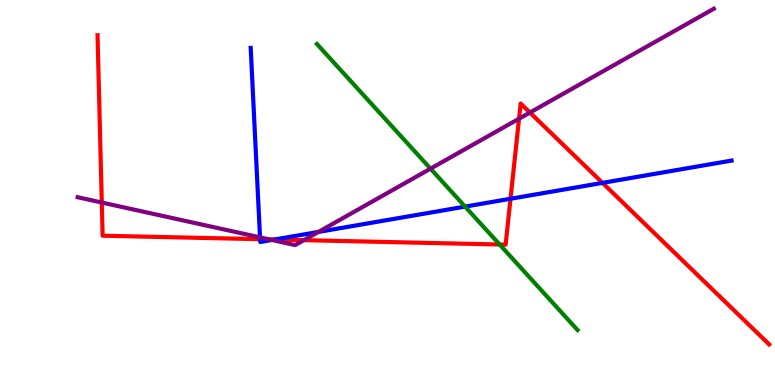[{'lines': ['blue', 'red'], 'intersections': [{'x': 3.36, 'y': 3.79}, {'x': 3.54, 'y': 3.78}, {'x': 6.59, 'y': 4.84}, {'x': 7.77, 'y': 5.25}]}, {'lines': ['green', 'red'], 'intersections': [{'x': 6.45, 'y': 3.65}]}, {'lines': ['purple', 'red'], 'intersections': [{'x': 1.31, 'y': 4.74}, {'x': 3.47, 'y': 3.78}, {'x': 3.92, 'y': 3.76}, {'x': 6.7, 'y': 6.92}, {'x': 6.84, 'y': 7.08}]}, {'lines': ['blue', 'green'], 'intersections': [{'x': 6.0, 'y': 4.63}]}, {'lines': ['blue', 'purple'], 'intersections': [{'x': 3.36, 'y': 3.83}, {'x': 3.51, 'y': 3.77}, {'x': 4.11, 'y': 3.98}]}, {'lines': ['green', 'purple'], 'intersections': [{'x': 5.56, 'y': 5.62}]}]